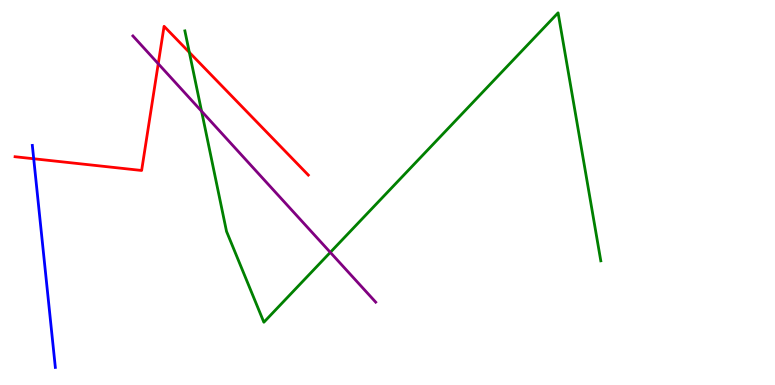[{'lines': ['blue', 'red'], 'intersections': [{'x': 0.435, 'y': 5.88}]}, {'lines': ['green', 'red'], 'intersections': [{'x': 2.44, 'y': 8.64}]}, {'lines': ['purple', 'red'], 'intersections': [{'x': 2.04, 'y': 8.34}]}, {'lines': ['blue', 'green'], 'intersections': []}, {'lines': ['blue', 'purple'], 'intersections': []}, {'lines': ['green', 'purple'], 'intersections': [{'x': 2.6, 'y': 7.11}, {'x': 4.26, 'y': 3.45}]}]